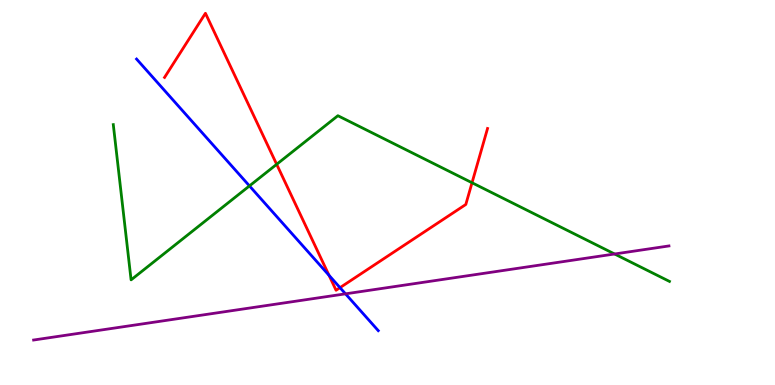[{'lines': ['blue', 'red'], 'intersections': [{'x': 4.25, 'y': 2.85}, {'x': 4.39, 'y': 2.53}]}, {'lines': ['green', 'red'], 'intersections': [{'x': 3.57, 'y': 5.73}, {'x': 6.09, 'y': 5.25}]}, {'lines': ['purple', 'red'], 'intersections': []}, {'lines': ['blue', 'green'], 'intersections': [{'x': 3.22, 'y': 5.17}]}, {'lines': ['blue', 'purple'], 'intersections': [{'x': 4.46, 'y': 2.37}]}, {'lines': ['green', 'purple'], 'intersections': [{'x': 7.93, 'y': 3.4}]}]